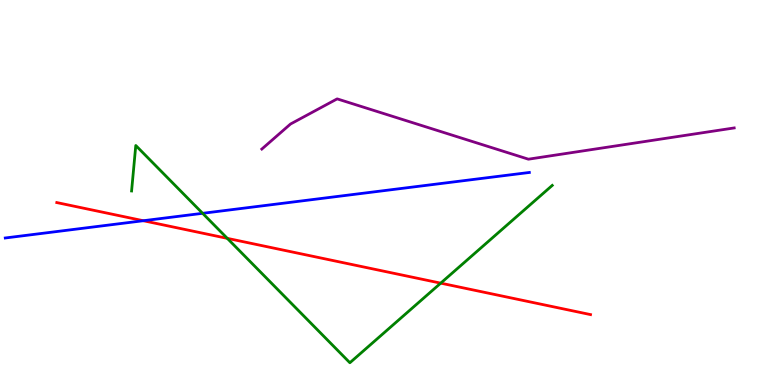[{'lines': ['blue', 'red'], 'intersections': [{'x': 1.85, 'y': 4.27}]}, {'lines': ['green', 'red'], 'intersections': [{'x': 2.93, 'y': 3.81}, {'x': 5.69, 'y': 2.65}]}, {'lines': ['purple', 'red'], 'intersections': []}, {'lines': ['blue', 'green'], 'intersections': [{'x': 2.61, 'y': 4.46}]}, {'lines': ['blue', 'purple'], 'intersections': []}, {'lines': ['green', 'purple'], 'intersections': []}]